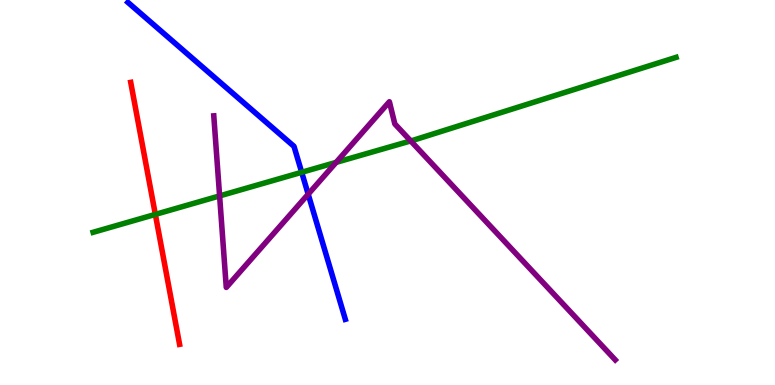[{'lines': ['blue', 'red'], 'intersections': []}, {'lines': ['green', 'red'], 'intersections': [{'x': 2.0, 'y': 4.43}]}, {'lines': ['purple', 'red'], 'intersections': []}, {'lines': ['blue', 'green'], 'intersections': [{'x': 3.89, 'y': 5.52}]}, {'lines': ['blue', 'purple'], 'intersections': [{'x': 3.98, 'y': 4.96}]}, {'lines': ['green', 'purple'], 'intersections': [{'x': 2.83, 'y': 4.91}, {'x': 4.34, 'y': 5.78}, {'x': 5.3, 'y': 6.34}]}]